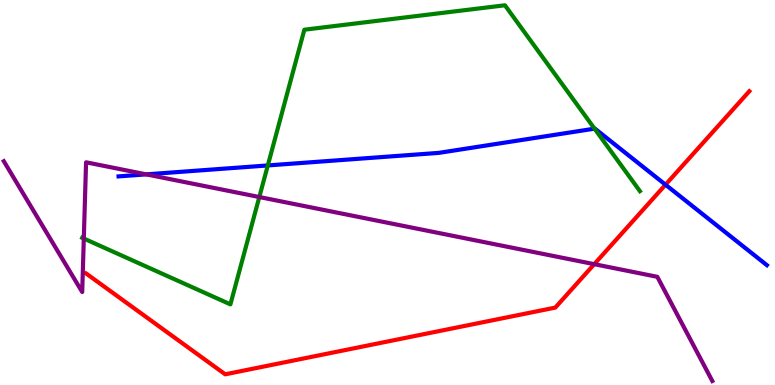[{'lines': ['blue', 'red'], 'intersections': [{'x': 8.59, 'y': 5.2}]}, {'lines': ['green', 'red'], 'intersections': []}, {'lines': ['purple', 'red'], 'intersections': [{'x': 7.67, 'y': 3.14}]}, {'lines': ['blue', 'green'], 'intersections': [{'x': 3.46, 'y': 5.7}, {'x': 7.67, 'y': 6.66}]}, {'lines': ['blue', 'purple'], 'intersections': [{'x': 1.89, 'y': 5.47}]}, {'lines': ['green', 'purple'], 'intersections': [{'x': 1.08, 'y': 3.8}, {'x': 3.35, 'y': 4.88}]}]